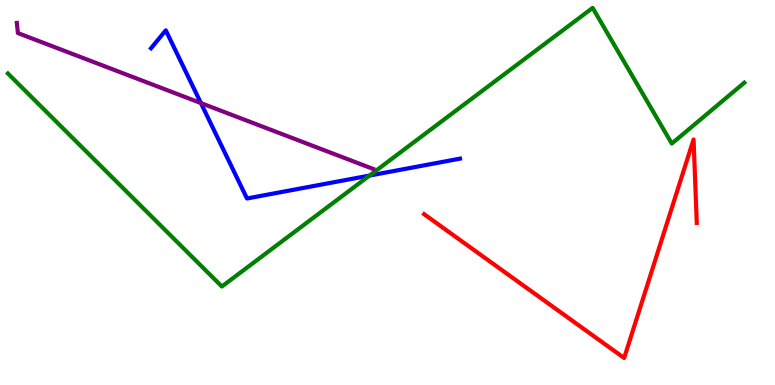[{'lines': ['blue', 'red'], 'intersections': []}, {'lines': ['green', 'red'], 'intersections': []}, {'lines': ['purple', 'red'], 'intersections': []}, {'lines': ['blue', 'green'], 'intersections': [{'x': 4.77, 'y': 5.44}]}, {'lines': ['blue', 'purple'], 'intersections': [{'x': 2.59, 'y': 7.32}]}, {'lines': ['green', 'purple'], 'intersections': []}]